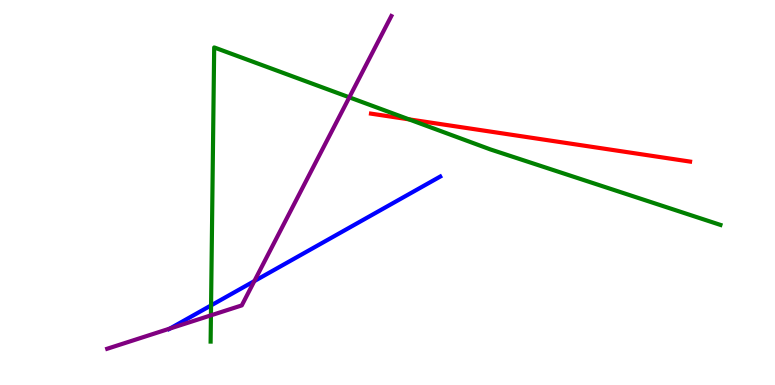[{'lines': ['blue', 'red'], 'intersections': []}, {'lines': ['green', 'red'], 'intersections': [{'x': 5.28, 'y': 6.9}]}, {'lines': ['purple', 'red'], 'intersections': []}, {'lines': ['blue', 'green'], 'intersections': [{'x': 2.72, 'y': 2.07}]}, {'lines': ['blue', 'purple'], 'intersections': [{'x': 2.19, 'y': 1.47}, {'x': 3.28, 'y': 2.7}]}, {'lines': ['green', 'purple'], 'intersections': [{'x': 2.72, 'y': 1.81}, {'x': 4.51, 'y': 7.47}]}]